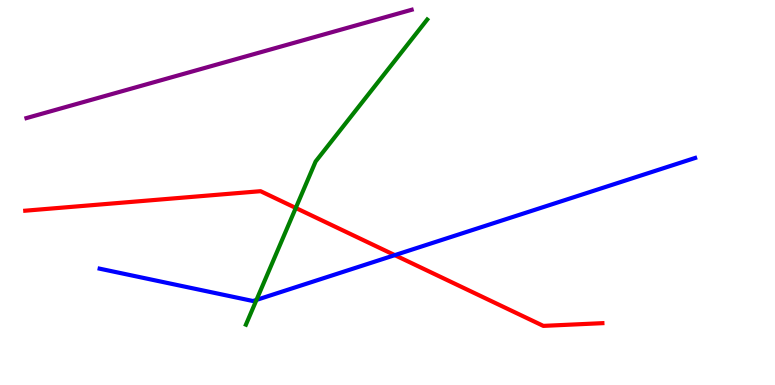[{'lines': ['blue', 'red'], 'intersections': [{'x': 5.09, 'y': 3.37}]}, {'lines': ['green', 'red'], 'intersections': [{'x': 3.82, 'y': 4.6}]}, {'lines': ['purple', 'red'], 'intersections': []}, {'lines': ['blue', 'green'], 'intersections': [{'x': 3.31, 'y': 2.21}]}, {'lines': ['blue', 'purple'], 'intersections': []}, {'lines': ['green', 'purple'], 'intersections': []}]